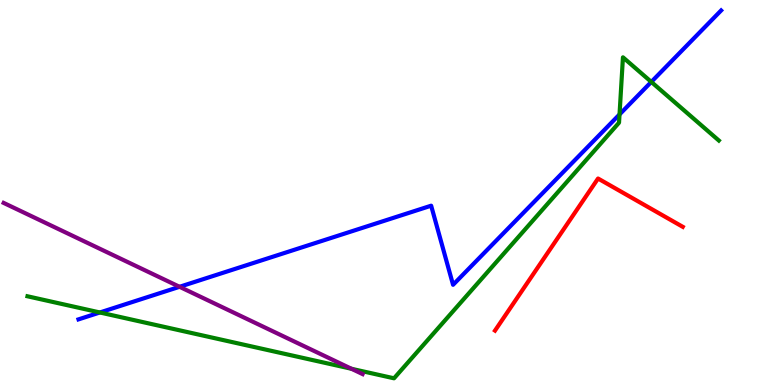[{'lines': ['blue', 'red'], 'intersections': []}, {'lines': ['green', 'red'], 'intersections': []}, {'lines': ['purple', 'red'], 'intersections': []}, {'lines': ['blue', 'green'], 'intersections': [{'x': 1.29, 'y': 1.88}, {'x': 7.99, 'y': 7.03}, {'x': 8.4, 'y': 7.87}]}, {'lines': ['blue', 'purple'], 'intersections': [{'x': 2.32, 'y': 2.55}]}, {'lines': ['green', 'purple'], 'intersections': [{'x': 4.54, 'y': 0.421}]}]